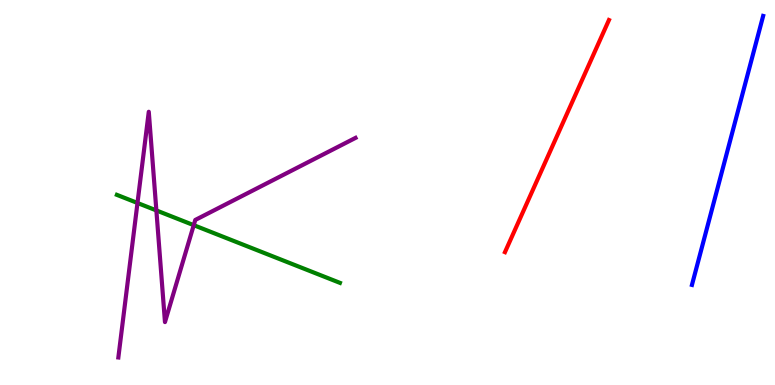[{'lines': ['blue', 'red'], 'intersections': []}, {'lines': ['green', 'red'], 'intersections': []}, {'lines': ['purple', 'red'], 'intersections': []}, {'lines': ['blue', 'green'], 'intersections': []}, {'lines': ['blue', 'purple'], 'intersections': []}, {'lines': ['green', 'purple'], 'intersections': [{'x': 1.77, 'y': 4.73}, {'x': 2.02, 'y': 4.53}, {'x': 2.5, 'y': 4.15}]}]